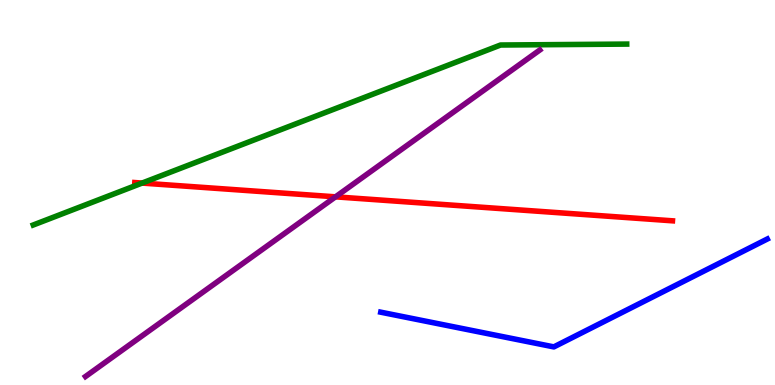[{'lines': ['blue', 'red'], 'intersections': []}, {'lines': ['green', 'red'], 'intersections': [{'x': 1.83, 'y': 5.24}]}, {'lines': ['purple', 'red'], 'intersections': [{'x': 4.33, 'y': 4.89}]}, {'lines': ['blue', 'green'], 'intersections': []}, {'lines': ['blue', 'purple'], 'intersections': []}, {'lines': ['green', 'purple'], 'intersections': []}]